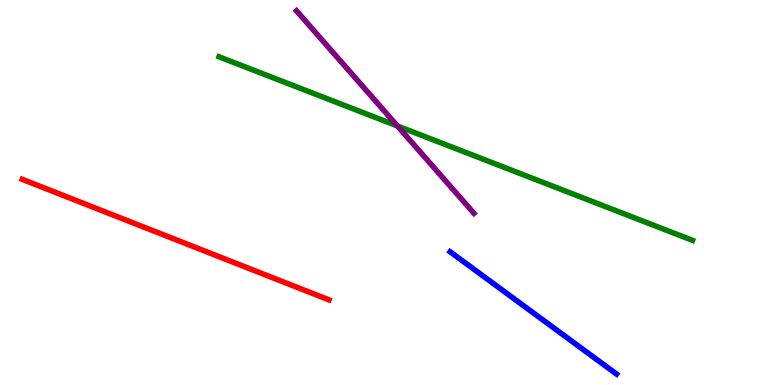[{'lines': ['blue', 'red'], 'intersections': []}, {'lines': ['green', 'red'], 'intersections': []}, {'lines': ['purple', 'red'], 'intersections': []}, {'lines': ['blue', 'green'], 'intersections': []}, {'lines': ['blue', 'purple'], 'intersections': []}, {'lines': ['green', 'purple'], 'intersections': [{'x': 5.13, 'y': 6.73}]}]